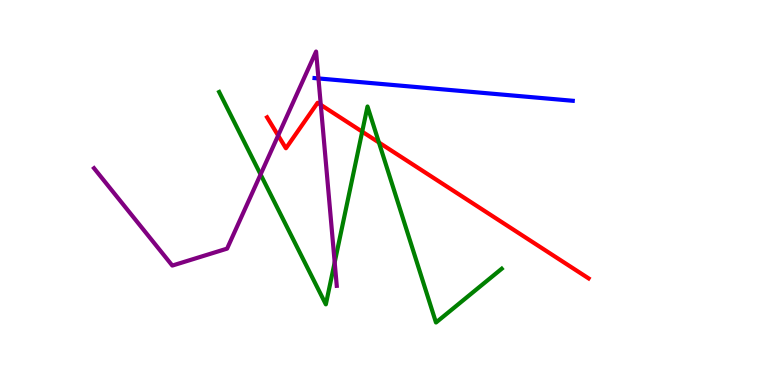[{'lines': ['blue', 'red'], 'intersections': []}, {'lines': ['green', 'red'], 'intersections': [{'x': 4.67, 'y': 6.58}, {'x': 4.89, 'y': 6.3}]}, {'lines': ['purple', 'red'], 'intersections': [{'x': 3.59, 'y': 6.48}, {'x': 4.14, 'y': 7.28}]}, {'lines': ['blue', 'green'], 'intersections': []}, {'lines': ['blue', 'purple'], 'intersections': [{'x': 4.11, 'y': 7.96}]}, {'lines': ['green', 'purple'], 'intersections': [{'x': 3.36, 'y': 5.47}, {'x': 4.32, 'y': 3.18}]}]